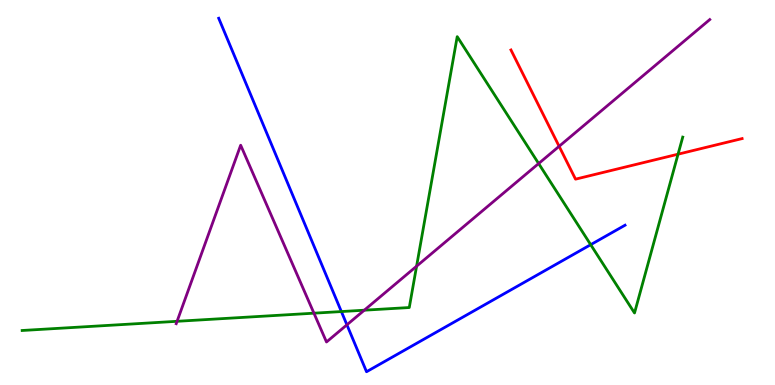[{'lines': ['blue', 'red'], 'intersections': []}, {'lines': ['green', 'red'], 'intersections': [{'x': 8.75, 'y': 6.0}]}, {'lines': ['purple', 'red'], 'intersections': [{'x': 7.21, 'y': 6.2}]}, {'lines': ['blue', 'green'], 'intersections': [{'x': 4.4, 'y': 1.91}, {'x': 7.62, 'y': 3.64}]}, {'lines': ['blue', 'purple'], 'intersections': [{'x': 4.48, 'y': 1.56}]}, {'lines': ['green', 'purple'], 'intersections': [{'x': 2.28, 'y': 1.65}, {'x': 4.05, 'y': 1.87}, {'x': 4.7, 'y': 1.94}, {'x': 5.38, 'y': 3.09}, {'x': 6.95, 'y': 5.75}]}]